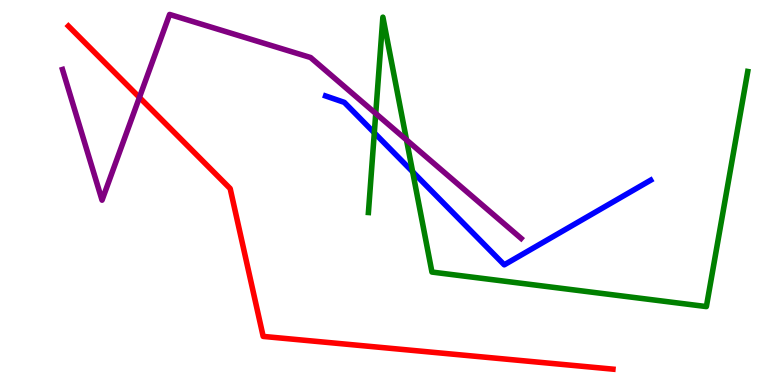[{'lines': ['blue', 'red'], 'intersections': []}, {'lines': ['green', 'red'], 'intersections': []}, {'lines': ['purple', 'red'], 'intersections': [{'x': 1.8, 'y': 7.47}]}, {'lines': ['blue', 'green'], 'intersections': [{'x': 4.83, 'y': 6.55}, {'x': 5.32, 'y': 5.54}]}, {'lines': ['blue', 'purple'], 'intersections': []}, {'lines': ['green', 'purple'], 'intersections': [{'x': 4.85, 'y': 7.05}, {'x': 5.25, 'y': 6.37}]}]